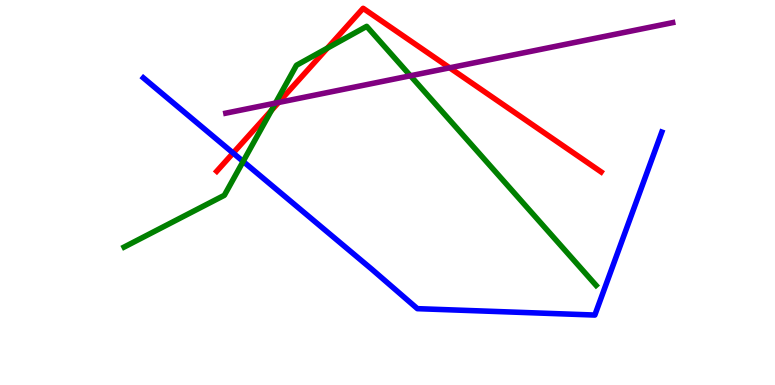[{'lines': ['blue', 'red'], 'intersections': [{'x': 3.01, 'y': 6.02}]}, {'lines': ['green', 'red'], 'intersections': [{'x': 3.5, 'y': 7.13}, {'x': 4.22, 'y': 8.75}]}, {'lines': ['purple', 'red'], 'intersections': [{'x': 3.59, 'y': 7.34}, {'x': 5.8, 'y': 8.24}]}, {'lines': ['blue', 'green'], 'intersections': [{'x': 3.14, 'y': 5.81}]}, {'lines': ['blue', 'purple'], 'intersections': []}, {'lines': ['green', 'purple'], 'intersections': [{'x': 3.55, 'y': 7.32}, {'x': 5.3, 'y': 8.03}]}]